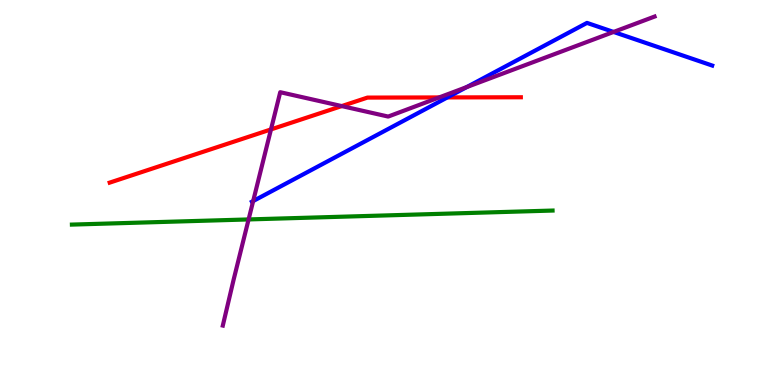[{'lines': ['blue', 'red'], 'intersections': [{'x': 5.77, 'y': 7.47}]}, {'lines': ['green', 'red'], 'intersections': []}, {'lines': ['purple', 'red'], 'intersections': [{'x': 3.5, 'y': 6.64}, {'x': 4.41, 'y': 7.24}, {'x': 5.67, 'y': 7.47}]}, {'lines': ['blue', 'green'], 'intersections': []}, {'lines': ['blue', 'purple'], 'intersections': [{'x': 3.27, 'y': 4.78}, {'x': 6.02, 'y': 7.74}, {'x': 7.92, 'y': 9.17}]}, {'lines': ['green', 'purple'], 'intersections': [{'x': 3.21, 'y': 4.3}]}]